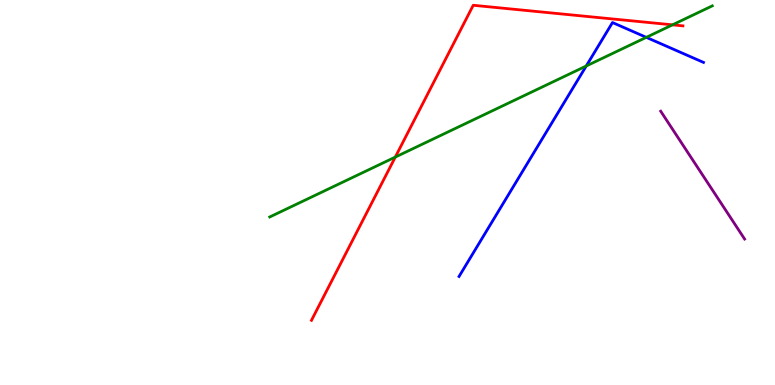[{'lines': ['blue', 'red'], 'intersections': []}, {'lines': ['green', 'red'], 'intersections': [{'x': 5.1, 'y': 5.92}, {'x': 8.68, 'y': 9.35}]}, {'lines': ['purple', 'red'], 'intersections': []}, {'lines': ['blue', 'green'], 'intersections': [{'x': 7.56, 'y': 8.29}, {'x': 8.34, 'y': 9.03}]}, {'lines': ['blue', 'purple'], 'intersections': []}, {'lines': ['green', 'purple'], 'intersections': []}]